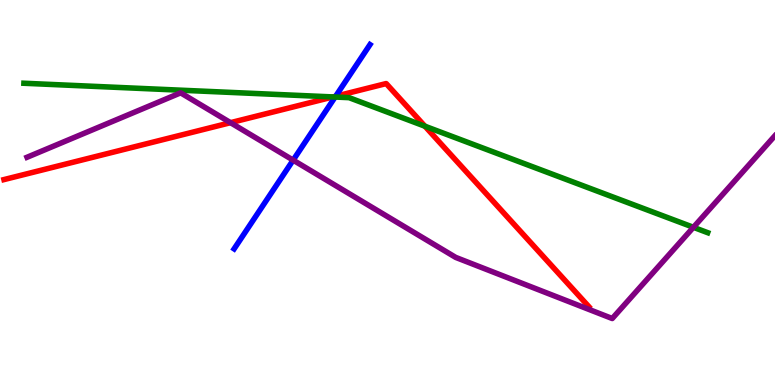[{'lines': ['blue', 'red'], 'intersections': [{'x': 4.33, 'y': 7.5}]}, {'lines': ['green', 'red'], 'intersections': [{'x': 4.3, 'y': 7.48}, {'x': 5.48, 'y': 6.72}]}, {'lines': ['purple', 'red'], 'intersections': [{'x': 2.97, 'y': 6.81}]}, {'lines': ['blue', 'green'], 'intersections': [{'x': 4.32, 'y': 7.48}]}, {'lines': ['blue', 'purple'], 'intersections': [{'x': 3.78, 'y': 5.84}]}, {'lines': ['green', 'purple'], 'intersections': [{'x': 8.95, 'y': 4.1}]}]